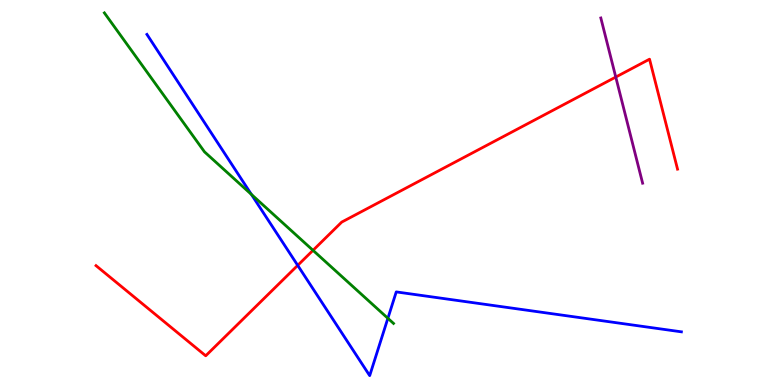[{'lines': ['blue', 'red'], 'intersections': [{'x': 3.84, 'y': 3.11}]}, {'lines': ['green', 'red'], 'intersections': [{'x': 4.04, 'y': 3.5}]}, {'lines': ['purple', 'red'], 'intersections': [{'x': 7.95, 'y': 8.0}]}, {'lines': ['blue', 'green'], 'intersections': [{'x': 3.24, 'y': 4.95}, {'x': 5.0, 'y': 1.73}]}, {'lines': ['blue', 'purple'], 'intersections': []}, {'lines': ['green', 'purple'], 'intersections': []}]